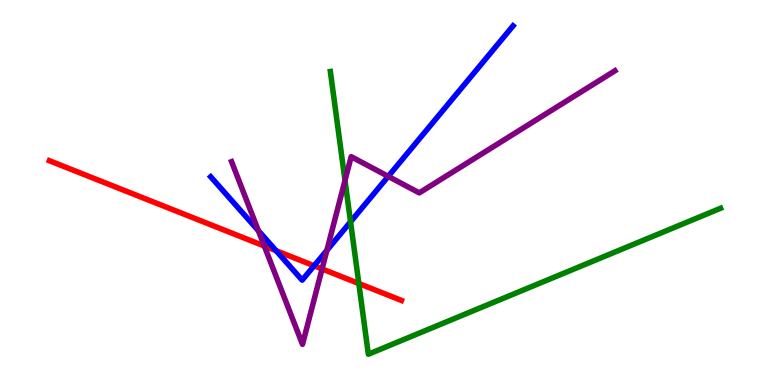[{'lines': ['blue', 'red'], 'intersections': [{'x': 3.56, 'y': 3.49}, {'x': 4.05, 'y': 3.1}]}, {'lines': ['green', 'red'], 'intersections': [{'x': 4.63, 'y': 2.64}]}, {'lines': ['purple', 'red'], 'intersections': [{'x': 3.41, 'y': 3.61}, {'x': 4.16, 'y': 3.01}]}, {'lines': ['blue', 'green'], 'intersections': [{'x': 4.52, 'y': 4.24}]}, {'lines': ['blue', 'purple'], 'intersections': [{'x': 3.33, 'y': 4.01}, {'x': 4.22, 'y': 3.5}, {'x': 5.01, 'y': 5.42}]}, {'lines': ['green', 'purple'], 'intersections': [{'x': 4.45, 'y': 5.31}]}]